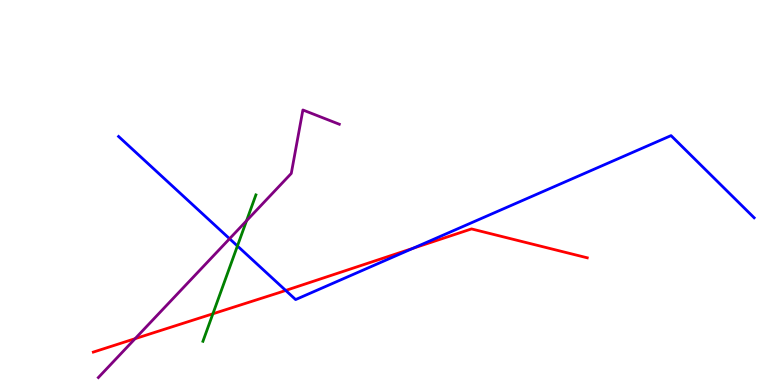[{'lines': ['blue', 'red'], 'intersections': [{'x': 3.69, 'y': 2.46}, {'x': 5.33, 'y': 3.55}]}, {'lines': ['green', 'red'], 'intersections': [{'x': 2.75, 'y': 1.85}]}, {'lines': ['purple', 'red'], 'intersections': [{'x': 1.74, 'y': 1.2}]}, {'lines': ['blue', 'green'], 'intersections': [{'x': 3.06, 'y': 3.61}]}, {'lines': ['blue', 'purple'], 'intersections': [{'x': 2.96, 'y': 3.8}]}, {'lines': ['green', 'purple'], 'intersections': [{'x': 3.18, 'y': 4.27}]}]